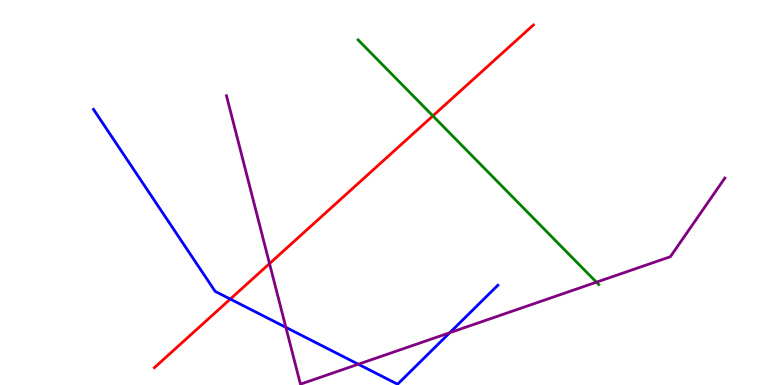[{'lines': ['blue', 'red'], 'intersections': [{'x': 2.97, 'y': 2.23}]}, {'lines': ['green', 'red'], 'intersections': [{'x': 5.59, 'y': 6.99}]}, {'lines': ['purple', 'red'], 'intersections': [{'x': 3.48, 'y': 3.15}]}, {'lines': ['blue', 'green'], 'intersections': []}, {'lines': ['blue', 'purple'], 'intersections': [{'x': 3.69, 'y': 1.5}, {'x': 4.62, 'y': 0.54}, {'x': 5.8, 'y': 1.36}]}, {'lines': ['green', 'purple'], 'intersections': [{'x': 7.7, 'y': 2.67}]}]